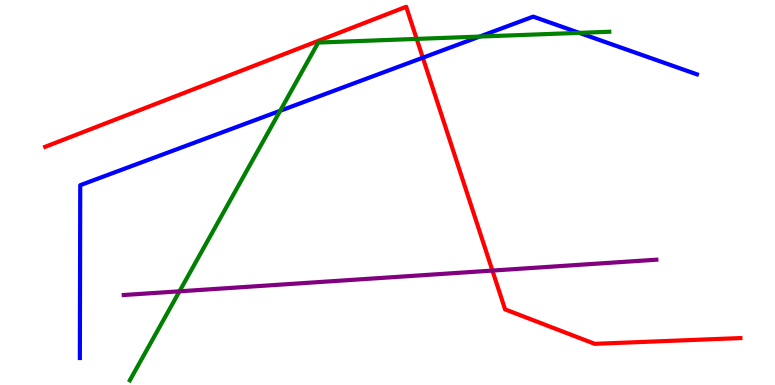[{'lines': ['blue', 'red'], 'intersections': [{'x': 5.46, 'y': 8.5}]}, {'lines': ['green', 'red'], 'intersections': [{'x': 5.38, 'y': 8.99}]}, {'lines': ['purple', 'red'], 'intersections': [{'x': 6.35, 'y': 2.97}]}, {'lines': ['blue', 'green'], 'intersections': [{'x': 3.62, 'y': 7.12}, {'x': 6.19, 'y': 9.05}, {'x': 7.47, 'y': 9.15}]}, {'lines': ['blue', 'purple'], 'intersections': []}, {'lines': ['green', 'purple'], 'intersections': [{'x': 2.32, 'y': 2.43}]}]